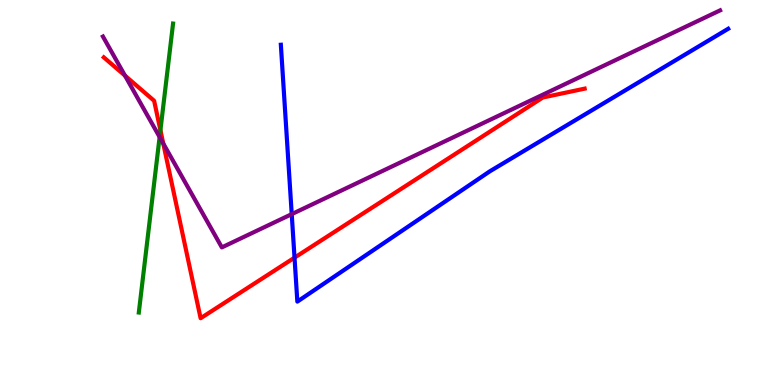[{'lines': ['blue', 'red'], 'intersections': [{'x': 3.8, 'y': 3.31}]}, {'lines': ['green', 'red'], 'intersections': [{'x': 2.07, 'y': 6.62}]}, {'lines': ['purple', 'red'], 'intersections': [{'x': 1.61, 'y': 8.04}, {'x': 2.11, 'y': 6.27}]}, {'lines': ['blue', 'green'], 'intersections': []}, {'lines': ['blue', 'purple'], 'intersections': [{'x': 3.76, 'y': 4.44}]}, {'lines': ['green', 'purple'], 'intersections': [{'x': 2.06, 'y': 6.44}]}]